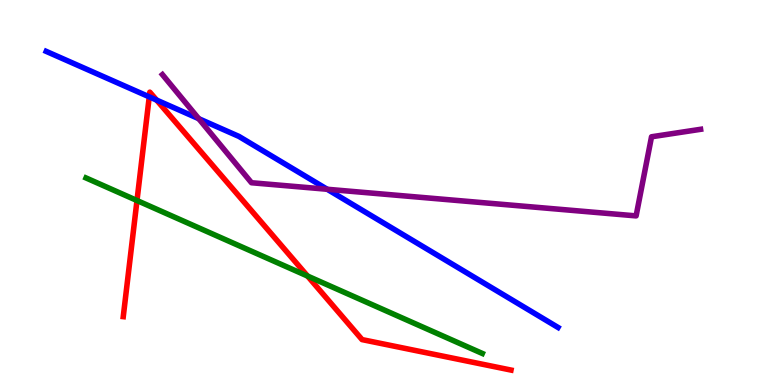[{'lines': ['blue', 'red'], 'intersections': [{'x': 1.93, 'y': 7.48}, {'x': 2.02, 'y': 7.4}]}, {'lines': ['green', 'red'], 'intersections': [{'x': 1.77, 'y': 4.79}, {'x': 3.97, 'y': 2.83}]}, {'lines': ['purple', 'red'], 'intersections': []}, {'lines': ['blue', 'green'], 'intersections': []}, {'lines': ['blue', 'purple'], 'intersections': [{'x': 2.56, 'y': 6.92}, {'x': 4.22, 'y': 5.08}]}, {'lines': ['green', 'purple'], 'intersections': []}]